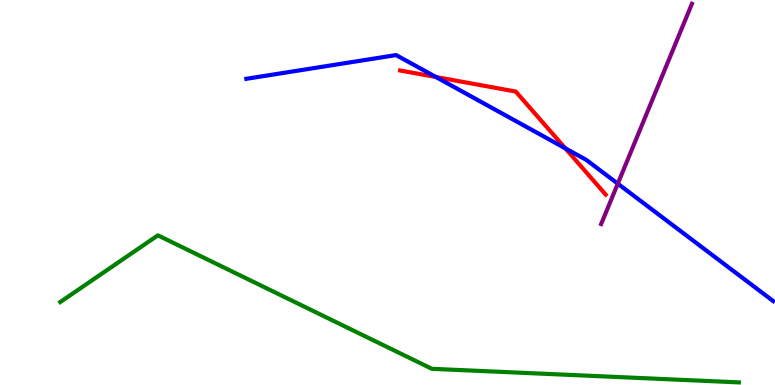[{'lines': ['blue', 'red'], 'intersections': [{'x': 5.62, 'y': 8.0}, {'x': 7.29, 'y': 6.15}]}, {'lines': ['green', 'red'], 'intersections': []}, {'lines': ['purple', 'red'], 'intersections': []}, {'lines': ['blue', 'green'], 'intersections': []}, {'lines': ['blue', 'purple'], 'intersections': [{'x': 7.97, 'y': 5.23}]}, {'lines': ['green', 'purple'], 'intersections': []}]